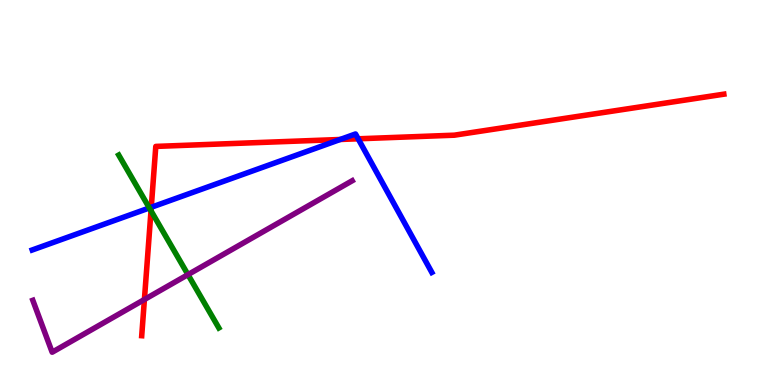[{'lines': ['blue', 'red'], 'intersections': [{'x': 1.95, 'y': 4.62}, {'x': 4.39, 'y': 6.38}, {'x': 4.62, 'y': 6.39}]}, {'lines': ['green', 'red'], 'intersections': [{'x': 1.95, 'y': 4.52}]}, {'lines': ['purple', 'red'], 'intersections': [{'x': 1.86, 'y': 2.22}]}, {'lines': ['blue', 'green'], 'intersections': [{'x': 1.93, 'y': 4.6}]}, {'lines': ['blue', 'purple'], 'intersections': []}, {'lines': ['green', 'purple'], 'intersections': [{'x': 2.43, 'y': 2.87}]}]